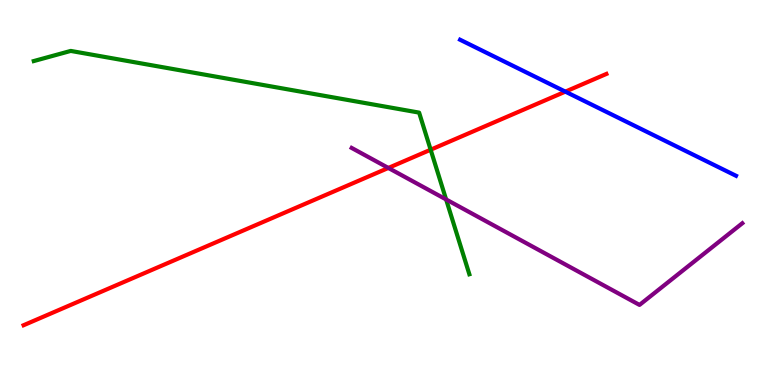[{'lines': ['blue', 'red'], 'intersections': [{'x': 7.29, 'y': 7.62}]}, {'lines': ['green', 'red'], 'intersections': [{'x': 5.56, 'y': 6.11}]}, {'lines': ['purple', 'red'], 'intersections': [{'x': 5.01, 'y': 5.64}]}, {'lines': ['blue', 'green'], 'intersections': []}, {'lines': ['blue', 'purple'], 'intersections': []}, {'lines': ['green', 'purple'], 'intersections': [{'x': 5.76, 'y': 4.82}]}]